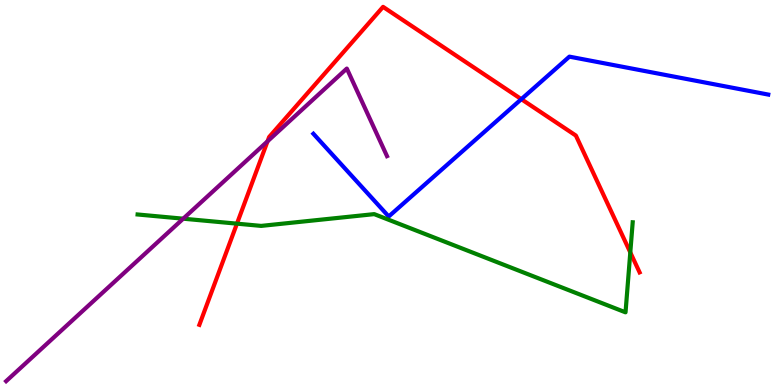[{'lines': ['blue', 'red'], 'intersections': [{'x': 6.73, 'y': 7.42}]}, {'lines': ['green', 'red'], 'intersections': [{'x': 3.06, 'y': 4.19}, {'x': 8.13, 'y': 3.44}]}, {'lines': ['purple', 'red'], 'intersections': [{'x': 3.45, 'y': 6.33}]}, {'lines': ['blue', 'green'], 'intersections': []}, {'lines': ['blue', 'purple'], 'intersections': []}, {'lines': ['green', 'purple'], 'intersections': [{'x': 2.36, 'y': 4.32}]}]